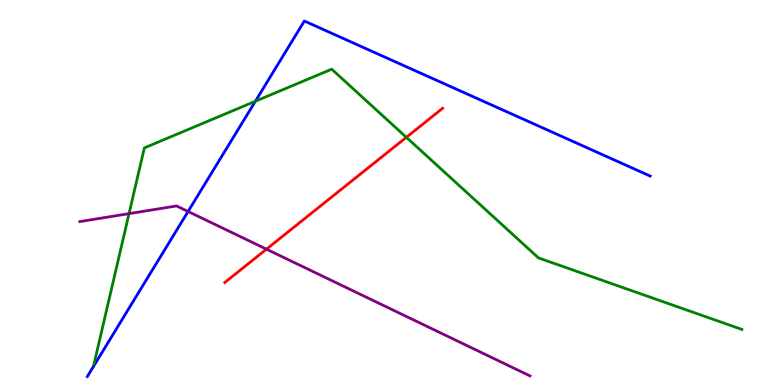[{'lines': ['blue', 'red'], 'intersections': []}, {'lines': ['green', 'red'], 'intersections': [{'x': 5.24, 'y': 6.43}]}, {'lines': ['purple', 'red'], 'intersections': [{'x': 3.44, 'y': 3.53}]}, {'lines': ['blue', 'green'], 'intersections': [{'x': 3.3, 'y': 7.37}]}, {'lines': ['blue', 'purple'], 'intersections': [{'x': 2.43, 'y': 4.51}]}, {'lines': ['green', 'purple'], 'intersections': [{'x': 1.67, 'y': 4.45}]}]